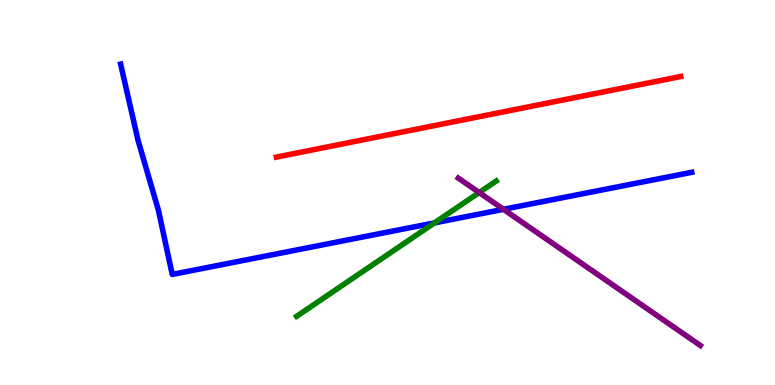[{'lines': ['blue', 'red'], 'intersections': []}, {'lines': ['green', 'red'], 'intersections': []}, {'lines': ['purple', 'red'], 'intersections': []}, {'lines': ['blue', 'green'], 'intersections': [{'x': 5.61, 'y': 4.21}]}, {'lines': ['blue', 'purple'], 'intersections': [{'x': 6.5, 'y': 4.56}]}, {'lines': ['green', 'purple'], 'intersections': [{'x': 6.18, 'y': 5.0}]}]